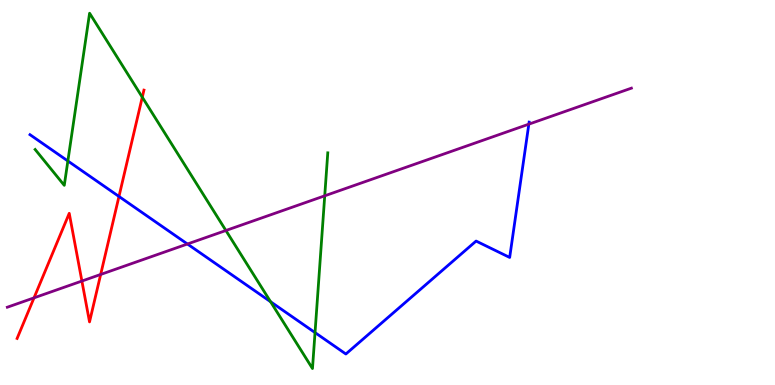[{'lines': ['blue', 'red'], 'intersections': [{'x': 1.54, 'y': 4.9}]}, {'lines': ['green', 'red'], 'intersections': [{'x': 1.84, 'y': 7.48}]}, {'lines': ['purple', 'red'], 'intersections': [{'x': 0.439, 'y': 2.26}, {'x': 1.06, 'y': 2.7}, {'x': 1.3, 'y': 2.87}]}, {'lines': ['blue', 'green'], 'intersections': [{'x': 0.876, 'y': 5.82}, {'x': 3.49, 'y': 2.16}, {'x': 4.06, 'y': 1.36}]}, {'lines': ['blue', 'purple'], 'intersections': [{'x': 2.42, 'y': 3.66}, {'x': 6.82, 'y': 6.77}]}, {'lines': ['green', 'purple'], 'intersections': [{'x': 2.91, 'y': 4.01}, {'x': 4.19, 'y': 4.91}]}]